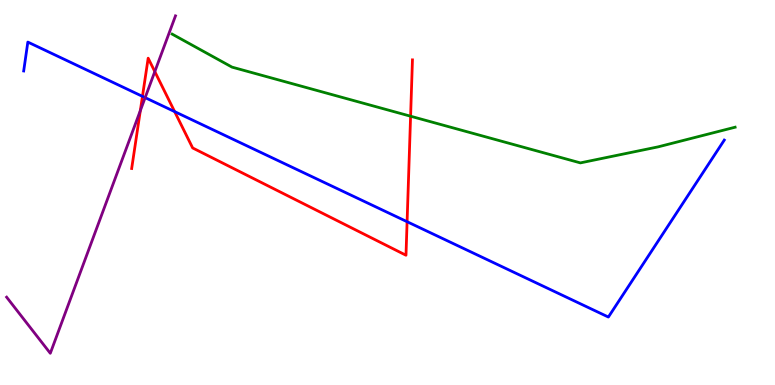[{'lines': ['blue', 'red'], 'intersections': [{'x': 1.84, 'y': 7.5}, {'x': 2.25, 'y': 7.1}, {'x': 5.25, 'y': 4.24}]}, {'lines': ['green', 'red'], 'intersections': [{'x': 5.3, 'y': 6.98}]}, {'lines': ['purple', 'red'], 'intersections': [{'x': 1.81, 'y': 7.13}, {'x': 2.0, 'y': 8.14}]}, {'lines': ['blue', 'green'], 'intersections': []}, {'lines': ['blue', 'purple'], 'intersections': [{'x': 1.87, 'y': 7.46}]}, {'lines': ['green', 'purple'], 'intersections': []}]